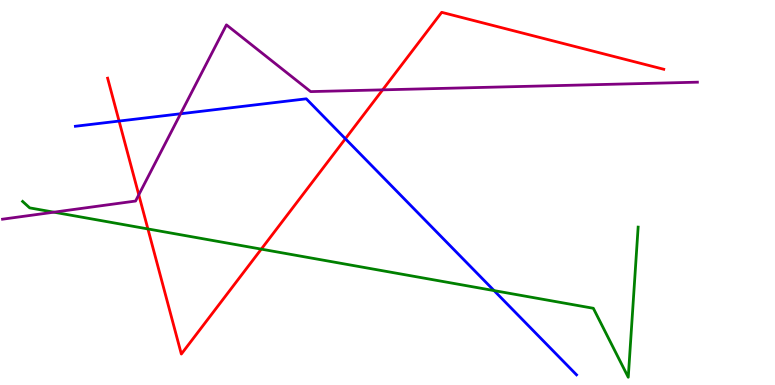[{'lines': ['blue', 'red'], 'intersections': [{'x': 1.54, 'y': 6.86}, {'x': 4.46, 'y': 6.4}]}, {'lines': ['green', 'red'], 'intersections': [{'x': 1.91, 'y': 4.05}, {'x': 3.37, 'y': 3.53}]}, {'lines': ['purple', 'red'], 'intersections': [{'x': 1.79, 'y': 4.94}, {'x': 4.94, 'y': 7.67}]}, {'lines': ['blue', 'green'], 'intersections': [{'x': 6.38, 'y': 2.45}]}, {'lines': ['blue', 'purple'], 'intersections': [{'x': 2.33, 'y': 7.05}]}, {'lines': ['green', 'purple'], 'intersections': [{'x': 0.695, 'y': 4.49}]}]